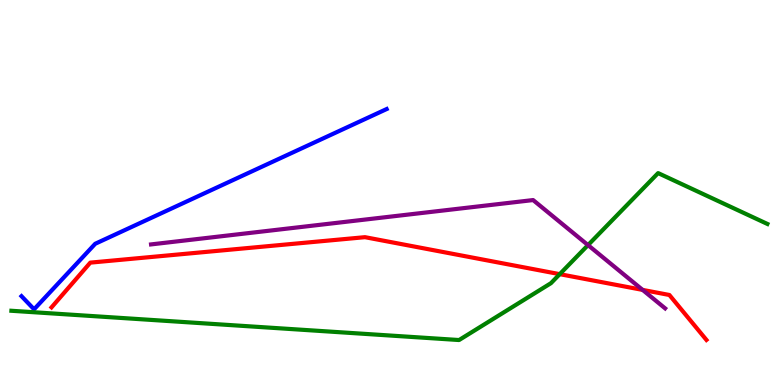[{'lines': ['blue', 'red'], 'intersections': []}, {'lines': ['green', 'red'], 'intersections': [{'x': 7.22, 'y': 2.88}]}, {'lines': ['purple', 'red'], 'intersections': [{'x': 8.29, 'y': 2.47}]}, {'lines': ['blue', 'green'], 'intersections': []}, {'lines': ['blue', 'purple'], 'intersections': []}, {'lines': ['green', 'purple'], 'intersections': [{'x': 7.59, 'y': 3.63}]}]